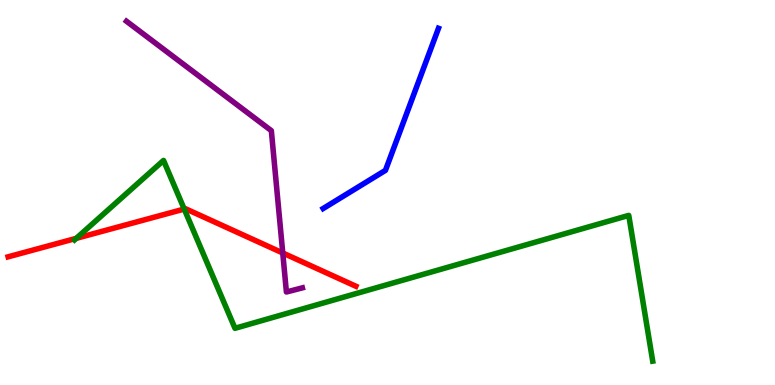[{'lines': ['blue', 'red'], 'intersections': []}, {'lines': ['green', 'red'], 'intersections': [{'x': 0.984, 'y': 3.81}, {'x': 2.38, 'y': 4.57}]}, {'lines': ['purple', 'red'], 'intersections': [{'x': 3.65, 'y': 3.43}]}, {'lines': ['blue', 'green'], 'intersections': []}, {'lines': ['blue', 'purple'], 'intersections': []}, {'lines': ['green', 'purple'], 'intersections': []}]